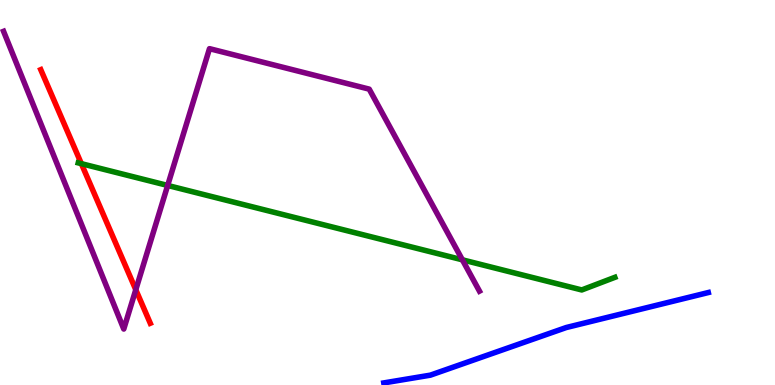[{'lines': ['blue', 'red'], 'intersections': []}, {'lines': ['green', 'red'], 'intersections': [{'x': 1.05, 'y': 5.75}]}, {'lines': ['purple', 'red'], 'intersections': [{'x': 1.75, 'y': 2.47}]}, {'lines': ['blue', 'green'], 'intersections': []}, {'lines': ['blue', 'purple'], 'intersections': []}, {'lines': ['green', 'purple'], 'intersections': [{'x': 2.16, 'y': 5.18}, {'x': 5.97, 'y': 3.25}]}]